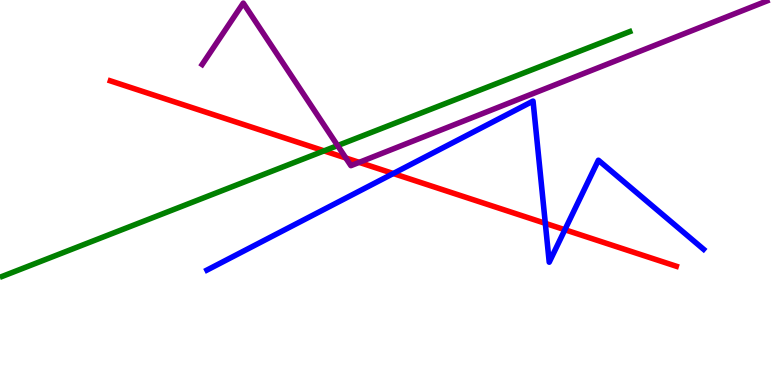[{'lines': ['blue', 'red'], 'intersections': [{'x': 5.07, 'y': 5.49}, {'x': 7.04, 'y': 4.2}, {'x': 7.29, 'y': 4.03}]}, {'lines': ['green', 'red'], 'intersections': [{'x': 4.18, 'y': 6.08}]}, {'lines': ['purple', 'red'], 'intersections': [{'x': 4.46, 'y': 5.9}, {'x': 4.63, 'y': 5.78}]}, {'lines': ['blue', 'green'], 'intersections': []}, {'lines': ['blue', 'purple'], 'intersections': []}, {'lines': ['green', 'purple'], 'intersections': [{'x': 4.36, 'y': 6.22}]}]